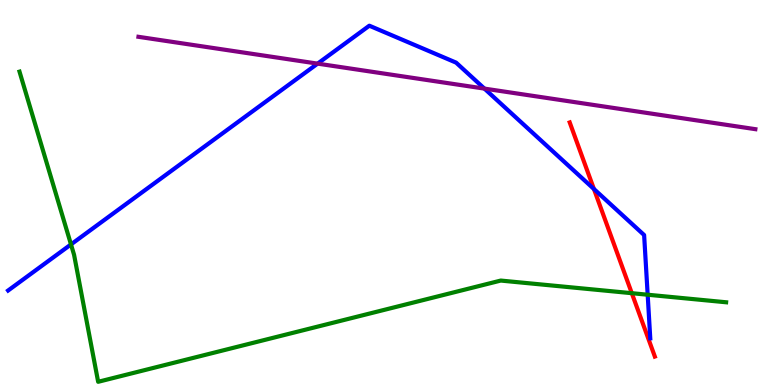[{'lines': ['blue', 'red'], 'intersections': [{'x': 7.66, 'y': 5.09}]}, {'lines': ['green', 'red'], 'intersections': [{'x': 8.15, 'y': 2.38}]}, {'lines': ['purple', 'red'], 'intersections': []}, {'lines': ['blue', 'green'], 'intersections': [{'x': 0.916, 'y': 3.65}, {'x': 8.36, 'y': 2.34}]}, {'lines': ['blue', 'purple'], 'intersections': [{'x': 4.1, 'y': 8.35}, {'x': 6.25, 'y': 7.7}]}, {'lines': ['green', 'purple'], 'intersections': []}]